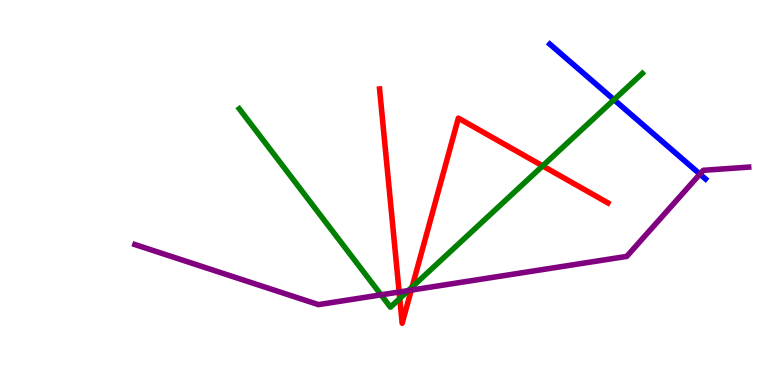[{'lines': ['blue', 'red'], 'intersections': []}, {'lines': ['green', 'red'], 'intersections': [{'x': 5.16, 'y': 2.25}, {'x': 5.32, 'y': 2.54}, {'x': 7.0, 'y': 5.69}]}, {'lines': ['purple', 'red'], 'intersections': [{'x': 5.15, 'y': 2.42}, {'x': 5.31, 'y': 2.46}]}, {'lines': ['blue', 'green'], 'intersections': [{'x': 7.92, 'y': 7.41}]}, {'lines': ['blue', 'purple'], 'intersections': [{'x': 9.03, 'y': 5.48}]}, {'lines': ['green', 'purple'], 'intersections': [{'x': 4.92, 'y': 2.34}, {'x': 5.27, 'y': 2.45}]}]